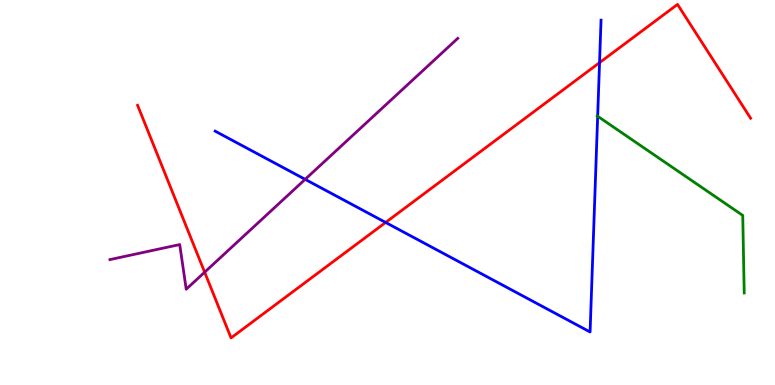[{'lines': ['blue', 'red'], 'intersections': [{'x': 4.98, 'y': 4.22}, {'x': 7.74, 'y': 8.37}]}, {'lines': ['green', 'red'], 'intersections': []}, {'lines': ['purple', 'red'], 'intersections': [{'x': 2.64, 'y': 2.93}]}, {'lines': ['blue', 'green'], 'intersections': [{'x': 7.71, 'y': 6.98}]}, {'lines': ['blue', 'purple'], 'intersections': [{'x': 3.94, 'y': 5.34}]}, {'lines': ['green', 'purple'], 'intersections': []}]